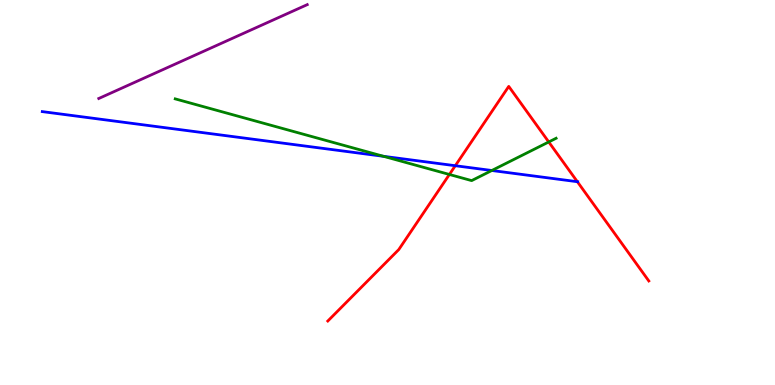[{'lines': ['blue', 'red'], 'intersections': [{'x': 5.87, 'y': 5.7}, {'x': 7.45, 'y': 5.28}]}, {'lines': ['green', 'red'], 'intersections': [{'x': 5.8, 'y': 5.47}, {'x': 7.08, 'y': 6.31}]}, {'lines': ['purple', 'red'], 'intersections': []}, {'lines': ['blue', 'green'], 'intersections': [{'x': 4.95, 'y': 5.94}, {'x': 6.35, 'y': 5.57}]}, {'lines': ['blue', 'purple'], 'intersections': []}, {'lines': ['green', 'purple'], 'intersections': []}]